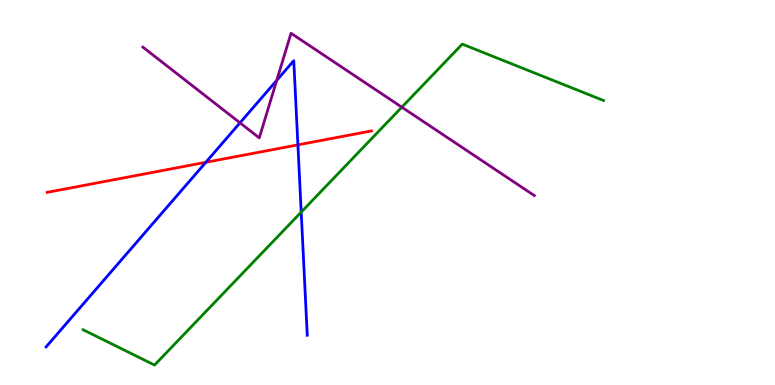[{'lines': ['blue', 'red'], 'intersections': [{'x': 2.66, 'y': 5.78}, {'x': 3.84, 'y': 6.24}]}, {'lines': ['green', 'red'], 'intersections': []}, {'lines': ['purple', 'red'], 'intersections': []}, {'lines': ['blue', 'green'], 'intersections': [{'x': 3.89, 'y': 4.49}]}, {'lines': ['blue', 'purple'], 'intersections': [{'x': 3.1, 'y': 6.81}, {'x': 3.57, 'y': 7.91}]}, {'lines': ['green', 'purple'], 'intersections': [{'x': 5.18, 'y': 7.22}]}]